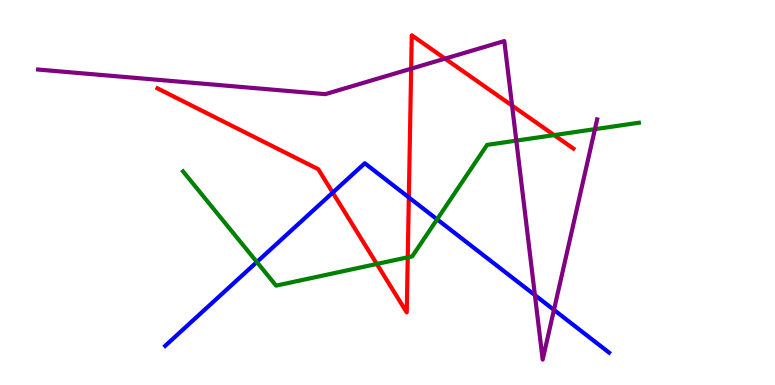[{'lines': ['blue', 'red'], 'intersections': [{'x': 4.29, 'y': 5.0}, {'x': 5.28, 'y': 4.87}]}, {'lines': ['green', 'red'], 'intersections': [{'x': 4.86, 'y': 3.14}, {'x': 5.26, 'y': 3.32}, {'x': 7.15, 'y': 6.49}]}, {'lines': ['purple', 'red'], 'intersections': [{'x': 5.31, 'y': 8.22}, {'x': 5.74, 'y': 8.48}, {'x': 6.61, 'y': 7.26}]}, {'lines': ['blue', 'green'], 'intersections': [{'x': 3.31, 'y': 3.19}, {'x': 5.64, 'y': 4.3}]}, {'lines': ['blue', 'purple'], 'intersections': [{'x': 6.9, 'y': 2.33}, {'x': 7.15, 'y': 1.95}]}, {'lines': ['green', 'purple'], 'intersections': [{'x': 6.66, 'y': 6.35}, {'x': 7.68, 'y': 6.65}]}]